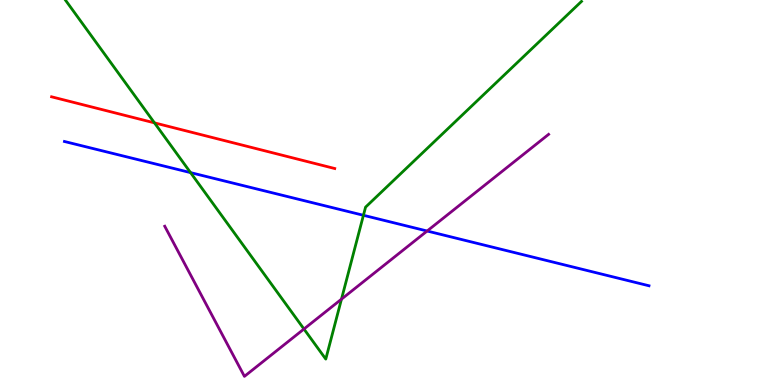[{'lines': ['blue', 'red'], 'intersections': []}, {'lines': ['green', 'red'], 'intersections': [{'x': 1.99, 'y': 6.81}]}, {'lines': ['purple', 'red'], 'intersections': []}, {'lines': ['blue', 'green'], 'intersections': [{'x': 2.46, 'y': 5.52}, {'x': 4.69, 'y': 4.41}]}, {'lines': ['blue', 'purple'], 'intersections': [{'x': 5.51, 'y': 4.0}]}, {'lines': ['green', 'purple'], 'intersections': [{'x': 3.92, 'y': 1.45}, {'x': 4.41, 'y': 2.23}]}]